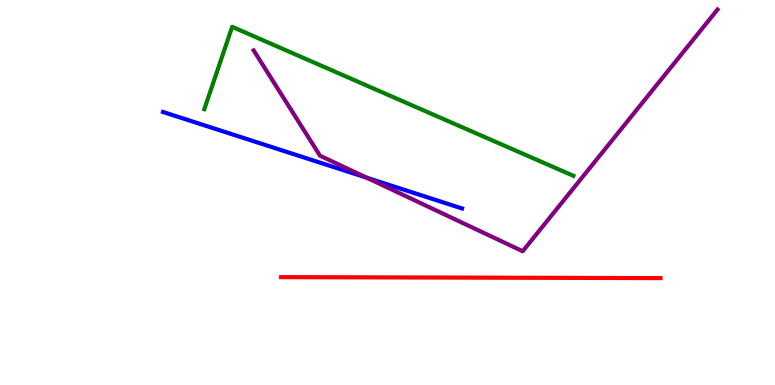[{'lines': ['blue', 'red'], 'intersections': []}, {'lines': ['green', 'red'], 'intersections': []}, {'lines': ['purple', 'red'], 'intersections': []}, {'lines': ['blue', 'green'], 'intersections': []}, {'lines': ['blue', 'purple'], 'intersections': [{'x': 4.73, 'y': 5.38}]}, {'lines': ['green', 'purple'], 'intersections': []}]